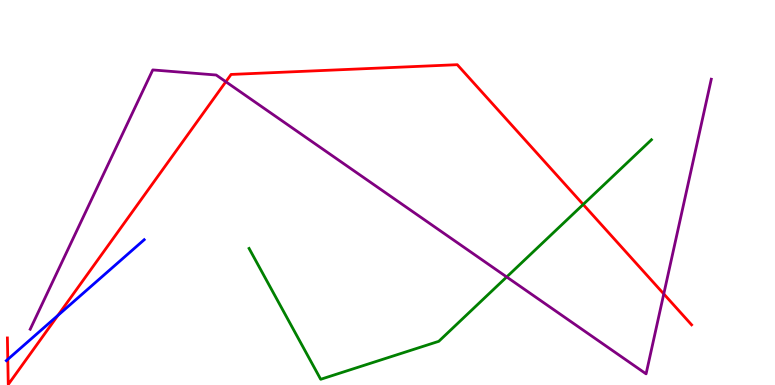[{'lines': ['blue', 'red'], 'intersections': [{'x': 0.1, 'y': 0.666}, {'x': 0.747, 'y': 1.81}]}, {'lines': ['green', 'red'], 'intersections': [{'x': 7.52, 'y': 4.69}]}, {'lines': ['purple', 'red'], 'intersections': [{'x': 2.91, 'y': 7.88}, {'x': 8.56, 'y': 2.37}]}, {'lines': ['blue', 'green'], 'intersections': []}, {'lines': ['blue', 'purple'], 'intersections': []}, {'lines': ['green', 'purple'], 'intersections': [{'x': 6.54, 'y': 2.81}]}]